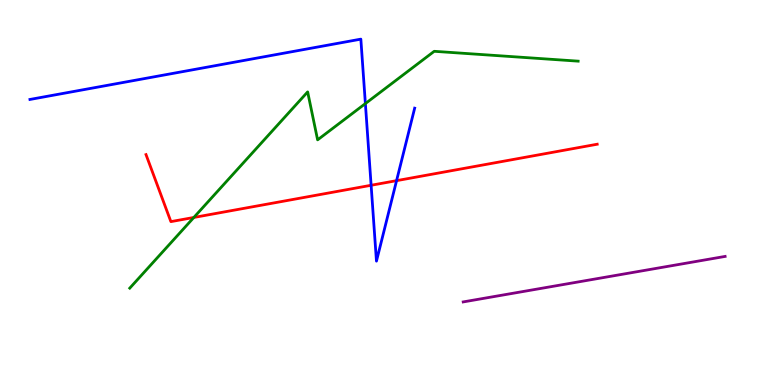[{'lines': ['blue', 'red'], 'intersections': [{'x': 4.79, 'y': 5.19}, {'x': 5.12, 'y': 5.31}]}, {'lines': ['green', 'red'], 'intersections': [{'x': 2.5, 'y': 4.35}]}, {'lines': ['purple', 'red'], 'intersections': []}, {'lines': ['blue', 'green'], 'intersections': [{'x': 4.71, 'y': 7.31}]}, {'lines': ['blue', 'purple'], 'intersections': []}, {'lines': ['green', 'purple'], 'intersections': []}]